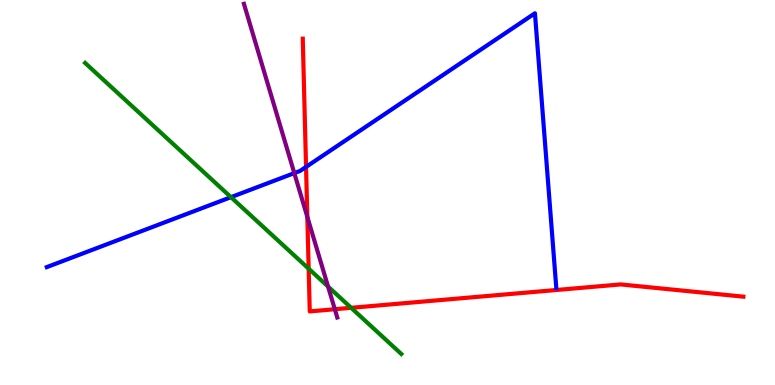[{'lines': ['blue', 'red'], 'intersections': [{'x': 3.95, 'y': 5.66}]}, {'lines': ['green', 'red'], 'intersections': [{'x': 3.98, 'y': 3.02}, {'x': 4.53, 'y': 2.0}]}, {'lines': ['purple', 'red'], 'intersections': [{'x': 3.97, 'y': 4.37}, {'x': 4.32, 'y': 1.97}]}, {'lines': ['blue', 'green'], 'intersections': [{'x': 2.98, 'y': 4.88}]}, {'lines': ['blue', 'purple'], 'intersections': [{'x': 3.8, 'y': 5.5}]}, {'lines': ['green', 'purple'], 'intersections': [{'x': 4.23, 'y': 2.56}]}]